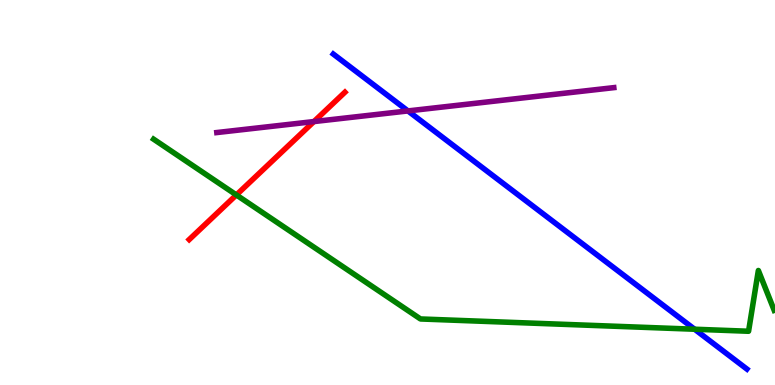[{'lines': ['blue', 'red'], 'intersections': []}, {'lines': ['green', 'red'], 'intersections': [{'x': 3.05, 'y': 4.94}]}, {'lines': ['purple', 'red'], 'intersections': [{'x': 4.05, 'y': 6.84}]}, {'lines': ['blue', 'green'], 'intersections': [{'x': 8.96, 'y': 1.45}]}, {'lines': ['blue', 'purple'], 'intersections': [{'x': 5.26, 'y': 7.12}]}, {'lines': ['green', 'purple'], 'intersections': []}]